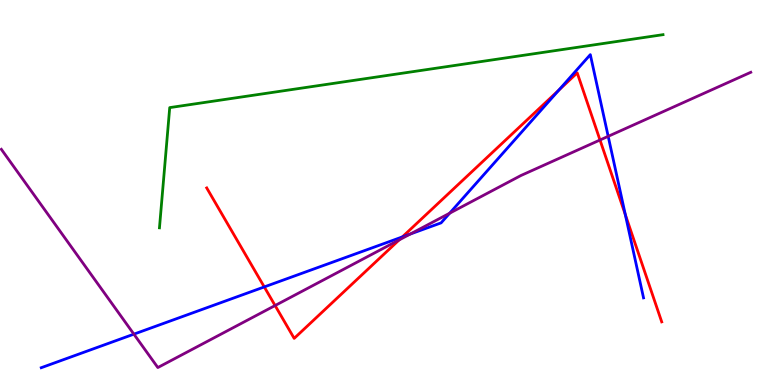[{'lines': ['blue', 'red'], 'intersections': [{'x': 3.41, 'y': 2.55}, {'x': 5.19, 'y': 3.85}, {'x': 7.21, 'y': 7.66}, {'x': 8.07, 'y': 4.43}]}, {'lines': ['green', 'red'], 'intersections': []}, {'lines': ['purple', 'red'], 'intersections': [{'x': 3.55, 'y': 2.06}, {'x': 5.15, 'y': 3.77}, {'x': 7.74, 'y': 6.36}]}, {'lines': ['blue', 'green'], 'intersections': []}, {'lines': ['blue', 'purple'], 'intersections': [{'x': 1.73, 'y': 1.32}, {'x': 5.29, 'y': 3.92}, {'x': 5.8, 'y': 4.46}, {'x': 7.85, 'y': 6.46}]}, {'lines': ['green', 'purple'], 'intersections': []}]